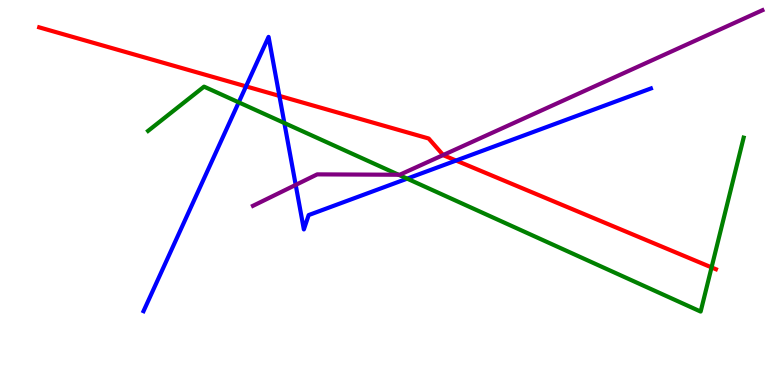[{'lines': ['blue', 'red'], 'intersections': [{'x': 3.17, 'y': 7.76}, {'x': 3.61, 'y': 7.51}, {'x': 5.88, 'y': 5.83}]}, {'lines': ['green', 'red'], 'intersections': [{'x': 9.18, 'y': 3.05}]}, {'lines': ['purple', 'red'], 'intersections': [{'x': 5.72, 'y': 5.97}]}, {'lines': ['blue', 'green'], 'intersections': [{'x': 3.08, 'y': 7.34}, {'x': 3.67, 'y': 6.8}, {'x': 5.25, 'y': 5.36}]}, {'lines': ['blue', 'purple'], 'intersections': [{'x': 3.82, 'y': 5.2}]}, {'lines': ['green', 'purple'], 'intersections': [{'x': 5.14, 'y': 5.46}]}]